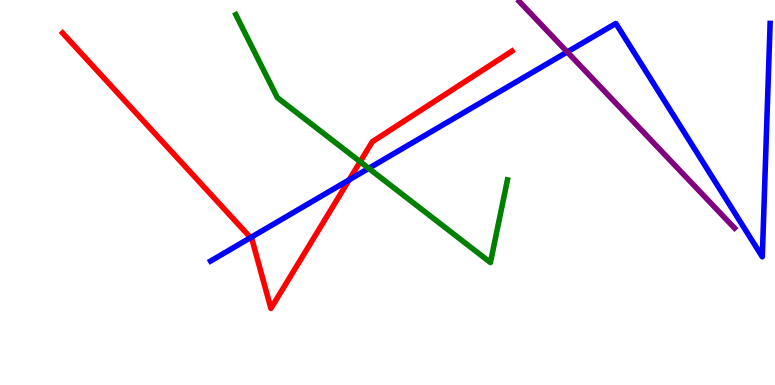[{'lines': ['blue', 'red'], 'intersections': [{'x': 3.23, 'y': 3.83}, {'x': 4.51, 'y': 5.33}]}, {'lines': ['green', 'red'], 'intersections': [{'x': 4.65, 'y': 5.8}]}, {'lines': ['purple', 'red'], 'intersections': []}, {'lines': ['blue', 'green'], 'intersections': [{'x': 4.76, 'y': 5.63}]}, {'lines': ['blue', 'purple'], 'intersections': [{'x': 7.32, 'y': 8.65}]}, {'lines': ['green', 'purple'], 'intersections': []}]